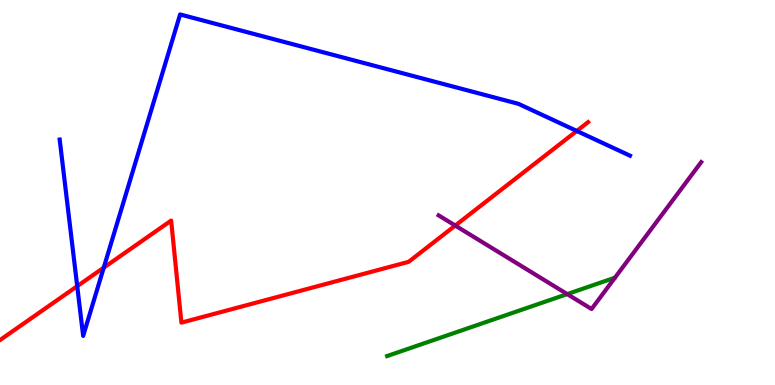[{'lines': ['blue', 'red'], 'intersections': [{'x': 0.996, 'y': 2.57}, {'x': 1.34, 'y': 3.05}, {'x': 7.44, 'y': 6.6}]}, {'lines': ['green', 'red'], 'intersections': []}, {'lines': ['purple', 'red'], 'intersections': [{'x': 5.87, 'y': 4.14}]}, {'lines': ['blue', 'green'], 'intersections': []}, {'lines': ['blue', 'purple'], 'intersections': []}, {'lines': ['green', 'purple'], 'intersections': [{'x': 7.32, 'y': 2.36}]}]